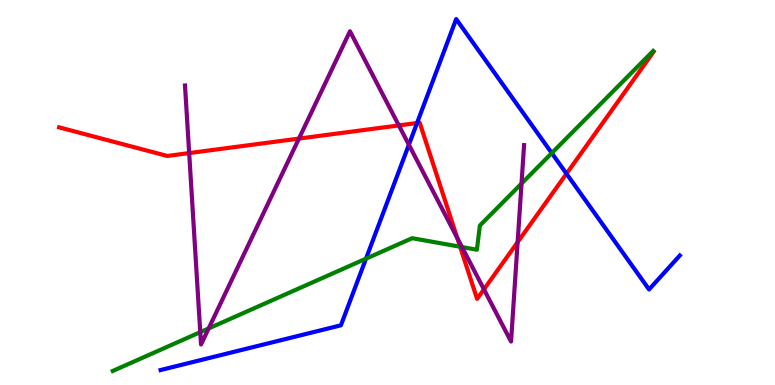[{'lines': ['blue', 'red'], 'intersections': [{'x': 5.38, 'y': 6.8}, {'x': 7.31, 'y': 5.49}]}, {'lines': ['green', 'red'], 'intersections': [{'x': 5.94, 'y': 3.59}]}, {'lines': ['purple', 'red'], 'intersections': [{'x': 2.44, 'y': 6.02}, {'x': 3.86, 'y': 6.4}, {'x': 5.15, 'y': 6.74}, {'x': 5.9, 'y': 3.82}, {'x': 6.24, 'y': 2.48}, {'x': 6.68, 'y': 3.71}]}, {'lines': ['blue', 'green'], 'intersections': [{'x': 4.72, 'y': 3.28}, {'x': 7.12, 'y': 6.02}]}, {'lines': ['blue', 'purple'], 'intersections': [{'x': 5.28, 'y': 6.24}]}, {'lines': ['green', 'purple'], 'intersections': [{'x': 2.58, 'y': 1.37}, {'x': 2.69, 'y': 1.47}, {'x': 5.96, 'y': 3.58}, {'x': 6.73, 'y': 5.23}]}]